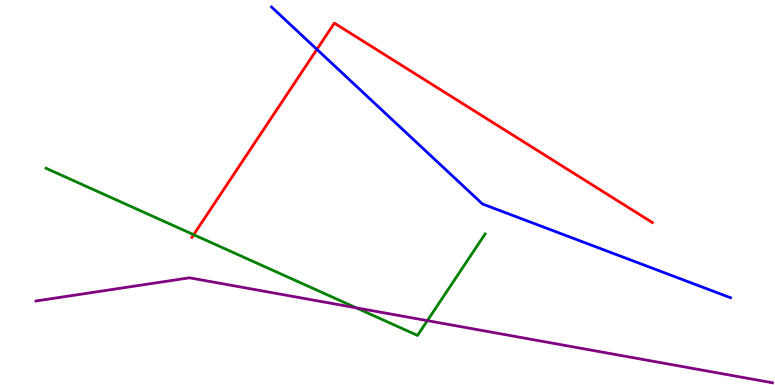[{'lines': ['blue', 'red'], 'intersections': [{'x': 4.09, 'y': 8.72}]}, {'lines': ['green', 'red'], 'intersections': [{'x': 2.5, 'y': 3.9}]}, {'lines': ['purple', 'red'], 'intersections': []}, {'lines': ['blue', 'green'], 'intersections': []}, {'lines': ['blue', 'purple'], 'intersections': []}, {'lines': ['green', 'purple'], 'intersections': [{'x': 4.6, 'y': 2.0}, {'x': 5.51, 'y': 1.67}]}]